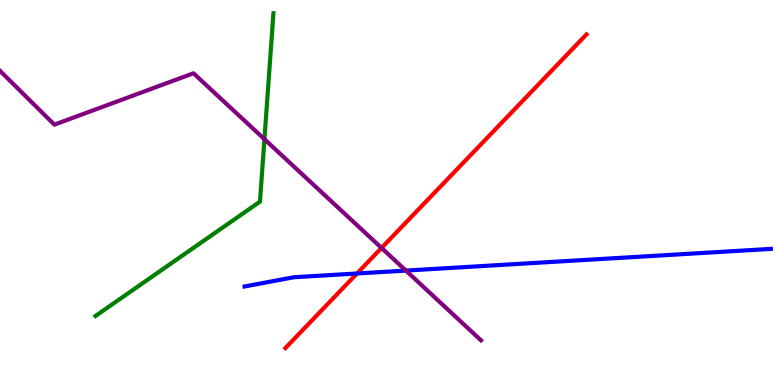[{'lines': ['blue', 'red'], 'intersections': [{'x': 4.61, 'y': 2.9}]}, {'lines': ['green', 'red'], 'intersections': []}, {'lines': ['purple', 'red'], 'intersections': [{'x': 4.92, 'y': 3.56}]}, {'lines': ['blue', 'green'], 'intersections': []}, {'lines': ['blue', 'purple'], 'intersections': [{'x': 5.24, 'y': 2.97}]}, {'lines': ['green', 'purple'], 'intersections': [{'x': 3.41, 'y': 6.38}]}]